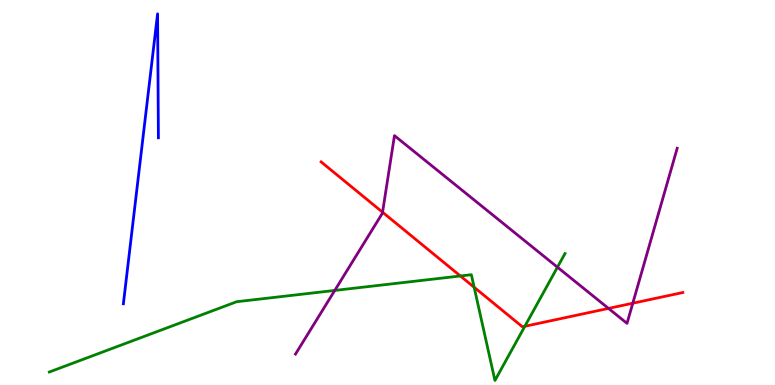[{'lines': ['blue', 'red'], 'intersections': []}, {'lines': ['green', 'red'], 'intersections': [{'x': 5.94, 'y': 2.83}, {'x': 6.12, 'y': 2.54}, {'x': 6.77, 'y': 1.52}]}, {'lines': ['purple', 'red'], 'intersections': [{'x': 4.94, 'y': 4.49}, {'x': 7.85, 'y': 1.99}, {'x': 8.17, 'y': 2.12}]}, {'lines': ['blue', 'green'], 'intersections': []}, {'lines': ['blue', 'purple'], 'intersections': []}, {'lines': ['green', 'purple'], 'intersections': [{'x': 4.32, 'y': 2.46}, {'x': 7.19, 'y': 3.06}]}]